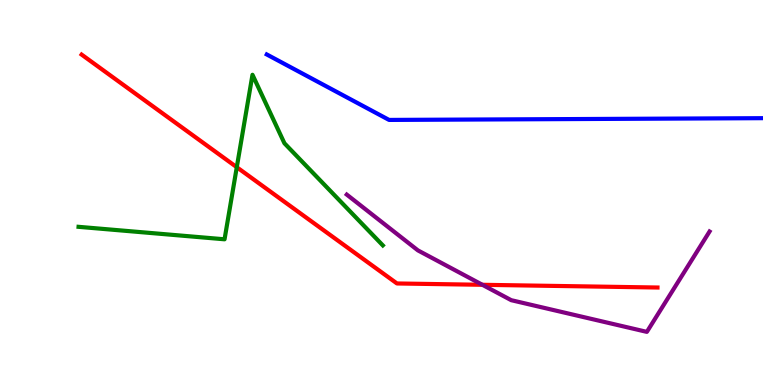[{'lines': ['blue', 'red'], 'intersections': []}, {'lines': ['green', 'red'], 'intersections': [{'x': 3.06, 'y': 5.66}]}, {'lines': ['purple', 'red'], 'intersections': [{'x': 6.22, 'y': 2.6}]}, {'lines': ['blue', 'green'], 'intersections': []}, {'lines': ['blue', 'purple'], 'intersections': []}, {'lines': ['green', 'purple'], 'intersections': []}]